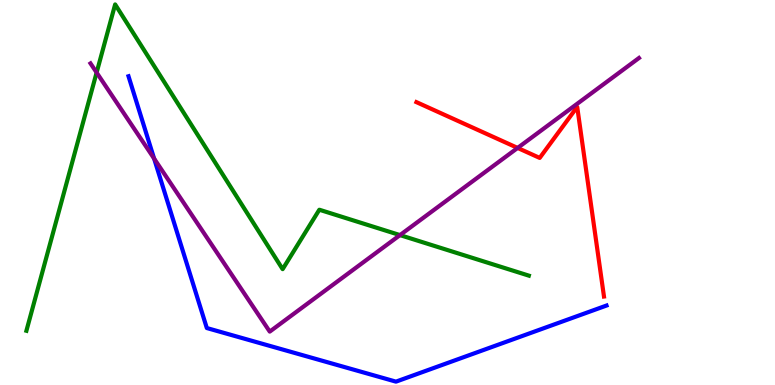[{'lines': ['blue', 'red'], 'intersections': []}, {'lines': ['green', 'red'], 'intersections': []}, {'lines': ['purple', 'red'], 'intersections': [{'x': 6.68, 'y': 6.16}]}, {'lines': ['blue', 'green'], 'intersections': []}, {'lines': ['blue', 'purple'], 'intersections': [{'x': 1.99, 'y': 5.88}]}, {'lines': ['green', 'purple'], 'intersections': [{'x': 1.25, 'y': 8.12}, {'x': 5.16, 'y': 3.89}]}]